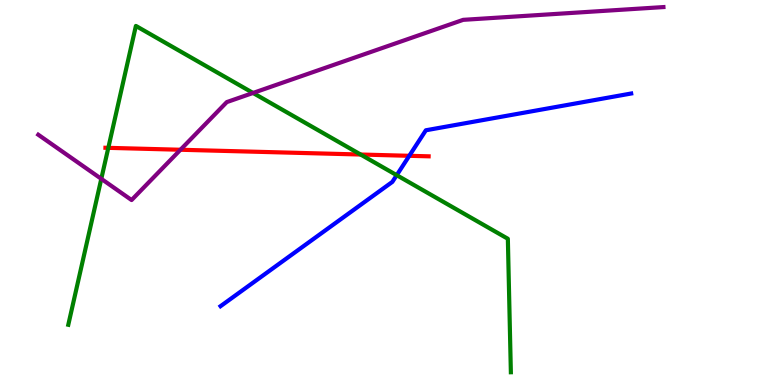[{'lines': ['blue', 'red'], 'intersections': [{'x': 5.28, 'y': 5.95}]}, {'lines': ['green', 'red'], 'intersections': [{'x': 1.4, 'y': 6.16}, {'x': 4.65, 'y': 5.99}]}, {'lines': ['purple', 'red'], 'intersections': [{'x': 2.33, 'y': 6.11}]}, {'lines': ['blue', 'green'], 'intersections': [{'x': 5.12, 'y': 5.45}]}, {'lines': ['blue', 'purple'], 'intersections': []}, {'lines': ['green', 'purple'], 'intersections': [{'x': 1.31, 'y': 5.35}, {'x': 3.27, 'y': 7.59}]}]